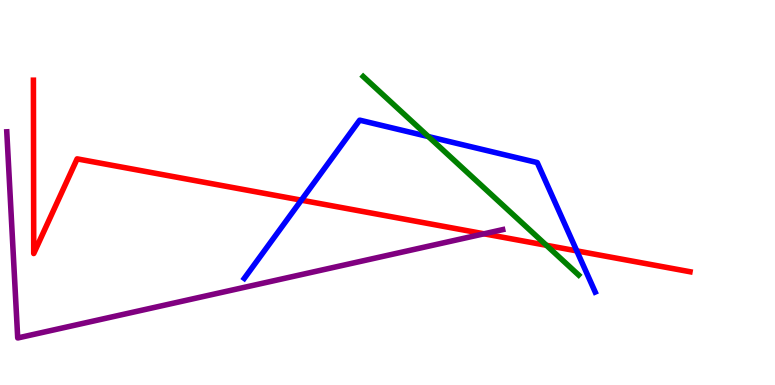[{'lines': ['blue', 'red'], 'intersections': [{'x': 3.89, 'y': 4.8}, {'x': 7.44, 'y': 3.48}]}, {'lines': ['green', 'red'], 'intersections': [{'x': 7.05, 'y': 3.63}]}, {'lines': ['purple', 'red'], 'intersections': [{'x': 6.25, 'y': 3.93}]}, {'lines': ['blue', 'green'], 'intersections': [{'x': 5.53, 'y': 6.45}]}, {'lines': ['blue', 'purple'], 'intersections': []}, {'lines': ['green', 'purple'], 'intersections': []}]